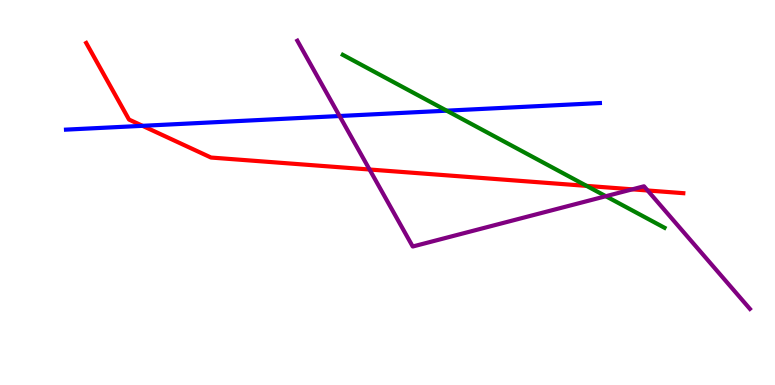[{'lines': ['blue', 'red'], 'intersections': [{'x': 1.84, 'y': 6.73}]}, {'lines': ['green', 'red'], 'intersections': [{'x': 7.57, 'y': 5.17}]}, {'lines': ['purple', 'red'], 'intersections': [{'x': 4.77, 'y': 5.6}, {'x': 8.16, 'y': 5.08}, {'x': 8.36, 'y': 5.05}]}, {'lines': ['blue', 'green'], 'intersections': [{'x': 5.76, 'y': 7.13}]}, {'lines': ['blue', 'purple'], 'intersections': [{'x': 4.38, 'y': 6.99}]}, {'lines': ['green', 'purple'], 'intersections': [{'x': 7.82, 'y': 4.9}]}]